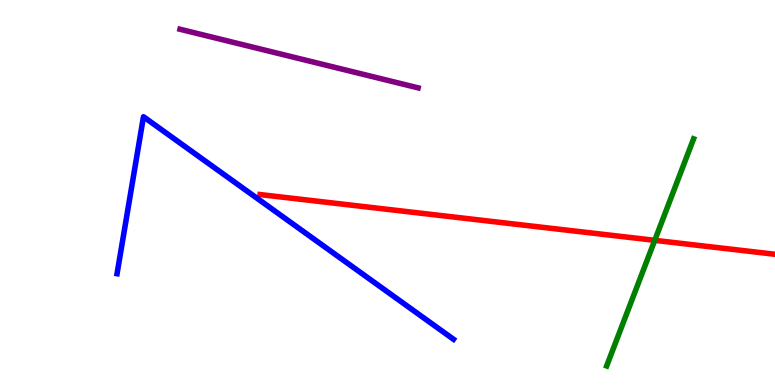[{'lines': ['blue', 'red'], 'intersections': []}, {'lines': ['green', 'red'], 'intersections': [{'x': 8.45, 'y': 3.76}]}, {'lines': ['purple', 'red'], 'intersections': []}, {'lines': ['blue', 'green'], 'intersections': []}, {'lines': ['blue', 'purple'], 'intersections': []}, {'lines': ['green', 'purple'], 'intersections': []}]